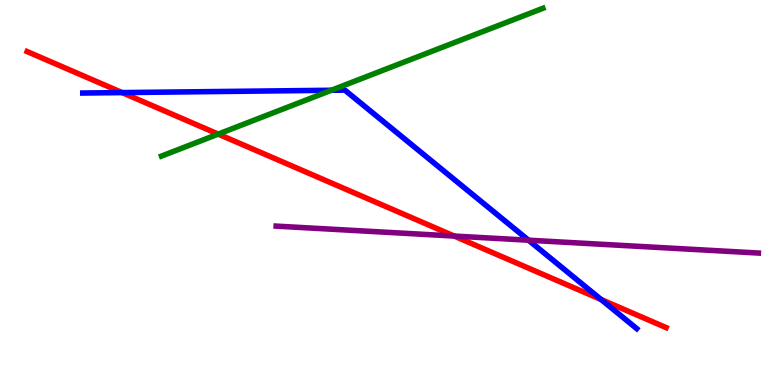[{'lines': ['blue', 'red'], 'intersections': [{'x': 1.58, 'y': 7.59}, {'x': 7.76, 'y': 2.22}]}, {'lines': ['green', 'red'], 'intersections': [{'x': 2.82, 'y': 6.52}]}, {'lines': ['purple', 'red'], 'intersections': [{'x': 5.86, 'y': 3.87}]}, {'lines': ['blue', 'green'], 'intersections': [{'x': 4.28, 'y': 7.66}]}, {'lines': ['blue', 'purple'], 'intersections': [{'x': 6.82, 'y': 3.76}]}, {'lines': ['green', 'purple'], 'intersections': []}]